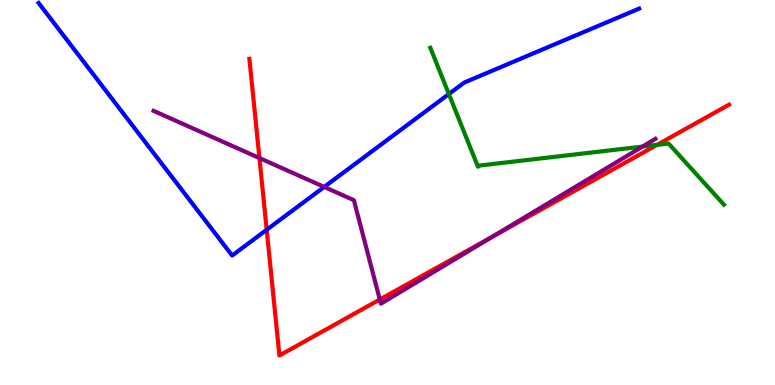[{'lines': ['blue', 'red'], 'intersections': [{'x': 3.44, 'y': 4.03}]}, {'lines': ['green', 'red'], 'intersections': [{'x': 8.48, 'y': 6.24}]}, {'lines': ['purple', 'red'], 'intersections': [{'x': 3.35, 'y': 5.89}, {'x': 4.9, 'y': 2.22}, {'x': 6.36, 'y': 3.86}]}, {'lines': ['blue', 'green'], 'intersections': [{'x': 5.79, 'y': 7.56}]}, {'lines': ['blue', 'purple'], 'intersections': [{'x': 4.18, 'y': 5.14}]}, {'lines': ['green', 'purple'], 'intersections': [{'x': 8.29, 'y': 6.19}]}]